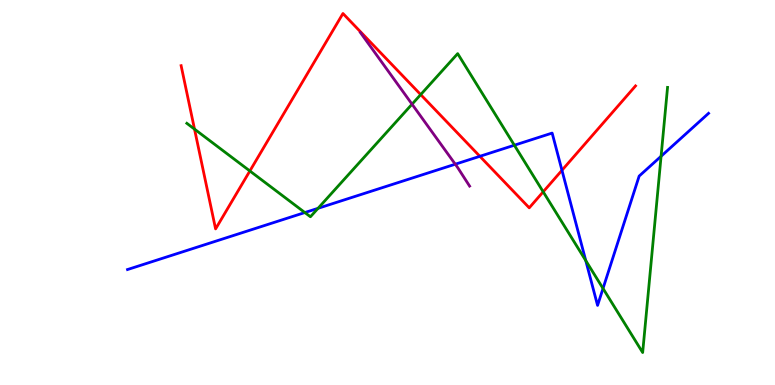[{'lines': ['blue', 'red'], 'intersections': [{'x': 6.19, 'y': 5.94}, {'x': 7.25, 'y': 5.58}]}, {'lines': ['green', 'red'], 'intersections': [{'x': 2.51, 'y': 6.65}, {'x': 3.22, 'y': 5.56}, {'x': 5.43, 'y': 7.54}, {'x': 7.01, 'y': 5.02}]}, {'lines': ['purple', 'red'], 'intersections': []}, {'lines': ['blue', 'green'], 'intersections': [{'x': 3.93, 'y': 4.48}, {'x': 4.1, 'y': 4.59}, {'x': 6.64, 'y': 6.23}, {'x': 7.56, 'y': 3.23}, {'x': 7.78, 'y': 2.51}, {'x': 8.53, 'y': 5.94}]}, {'lines': ['blue', 'purple'], 'intersections': [{'x': 5.87, 'y': 5.73}]}, {'lines': ['green', 'purple'], 'intersections': [{'x': 5.32, 'y': 7.29}]}]